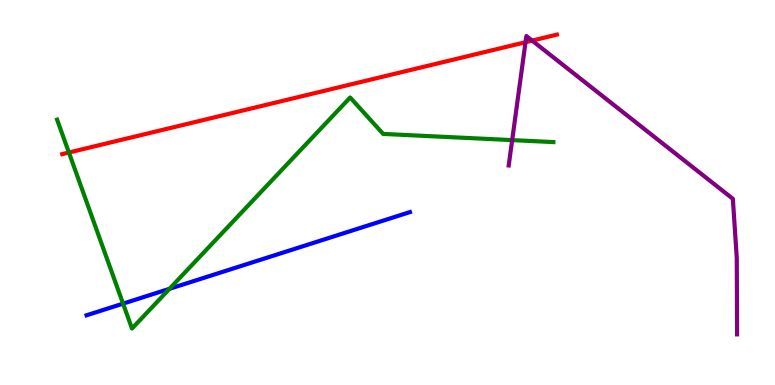[{'lines': ['blue', 'red'], 'intersections': []}, {'lines': ['green', 'red'], 'intersections': [{'x': 0.889, 'y': 6.04}]}, {'lines': ['purple', 'red'], 'intersections': [{'x': 6.78, 'y': 8.9}, {'x': 6.87, 'y': 8.95}]}, {'lines': ['blue', 'green'], 'intersections': [{'x': 1.59, 'y': 2.11}, {'x': 2.19, 'y': 2.5}]}, {'lines': ['blue', 'purple'], 'intersections': []}, {'lines': ['green', 'purple'], 'intersections': [{'x': 6.61, 'y': 6.36}]}]